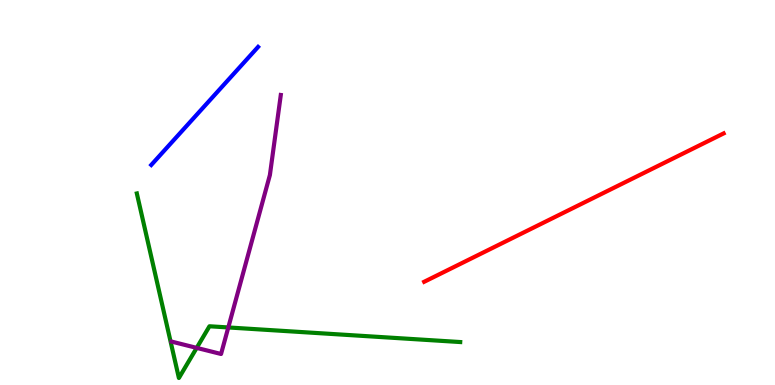[{'lines': ['blue', 'red'], 'intersections': []}, {'lines': ['green', 'red'], 'intersections': []}, {'lines': ['purple', 'red'], 'intersections': []}, {'lines': ['blue', 'green'], 'intersections': []}, {'lines': ['blue', 'purple'], 'intersections': []}, {'lines': ['green', 'purple'], 'intersections': [{'x': 2.54, 'y': 0.964}, {'x': 2.95, 'y': 1.49}]}]